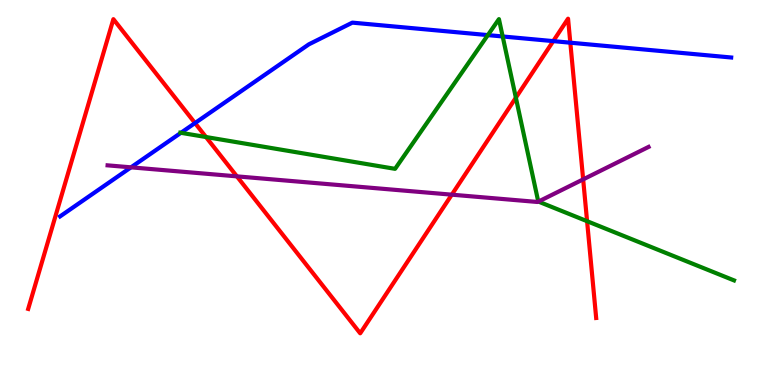[{'lines': ['blue', 'red'], 'intersections': [{'x': 2.52, 'y': 6.8}, {'x': 7.14, 'y': 8.93}, {'x': 7.36, 'y': 8.89}]}, {'lines': ['green', 'red'], 'intersections': [{'x': 2.66, 'y': 6.44}, {'x': 6.66, 'y': 7.46}, {'x': 7.58, 'y': 4.25}]}, {'lines': ['purple', 'red'], 'intersections': [{'x': 3.06, 'y': 5.42}, {'x': 5.83, 'y': 4.94}, {'x': 7.52, 'y': 5.34}]}, {'lines': ['blue', 'green'], 'intersections': [{'x': 2.33, 'y': 6.55}, {'x': 6.29, 'y': 9.09}, {'x': 6.49, 'y': 9.05}]}, {'lines': ['blue', 'purple'], 'intersections': [{'x': 1.69, 'y': 5.65}]}, {'lines': ['green', 'purple'], 'intersections': [{'x': 6.95, 'y': 4.76}]}]